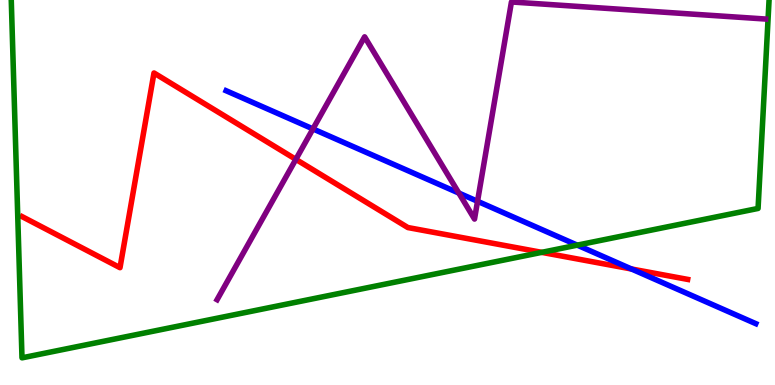[{'lines': ['blue', 'red'], 'intersections': [{'x': 8.15, 'y': 3.01}]}, {'lines': ['green', 'red'], 'intersections': [{'x': 6.99, 'y': 3.45}]}, {'lines': ['purple', 'red'], 'intersections': [{'x': 3.82, 'y': 5.86}]}, {'lines': ['blue', 'green'], 'intersections': [{'x': 7.45, 'y': 3.63}]}, {'lines': ['blue', 'purple'], 'intersections': [{'x': 4.04, 'y': 6.65}, {'x': 5.92, 'y': 4.99}, {'x': 6.16, 'y': 4.77}]}, {'lines': ['green', 'purple'], 'intersections': []}]